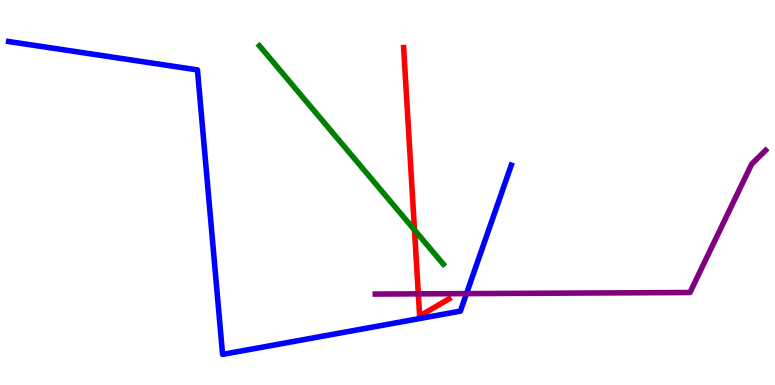[{'lines': ['blue', 'red'], 'intersections': []}, {'lines': ['green', 'red'], 'intersections': [{'x': 5.35, 'y': 4.03}]}, {'lines': ['purple', 'red'], 'intersections': [{'x': 5.4, 'y': 2.37}]}, {'lines': ['blue', 'green'], 'intersections': []}, {'lines': ['blue', 'purple'], 'intersections': [{'x': 6.02, 'y': 2.37}]}, {'lines': ['green', 'purple'], 'intersections': []}]